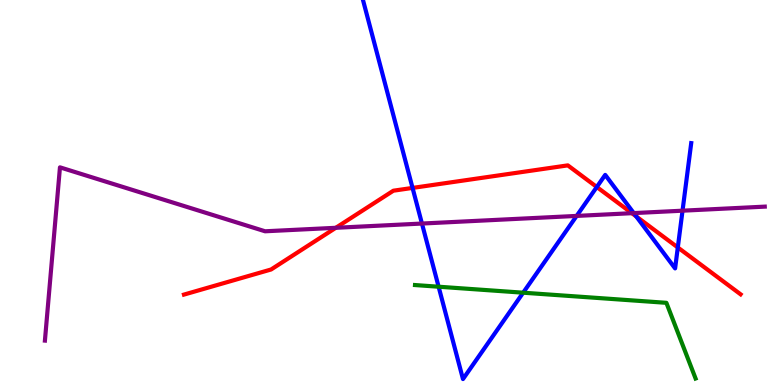[{'lines': ['blue', 'red'], 'intersections': [{'x': 5.32, 'y': 5.12}, {'x': 7.7, 'y': 5.14}, {'x': 8.21, 'y': 4.38}, {'x': 8.75, 'y': 3.57}]}, {'lines': ['green', 'red'], 'intersections': []}, {'lines': ['purple', 'red'], 'intersections': [{'x': 4.33, 'y': 4.08}, {'x': 8.15, 'y': 4.46}]}, {'lines': ['blue', 'green'], 'intersections': [{'x': 5.66, 'y': 2.55}, {'x': 6.75, 'y': 2.4}]}, {'lines': ['blue', 'purple'], 'intersections': [{'x': 5.44, 'y': 4.19}, {'x': 7.44, 'y': 4.39}, {'x': 8.18, 'y': 4.47}, {'x': 8.81, 'y': 4.53}]}, {'lines': ['green', 'purple'], 'intersections': []}]